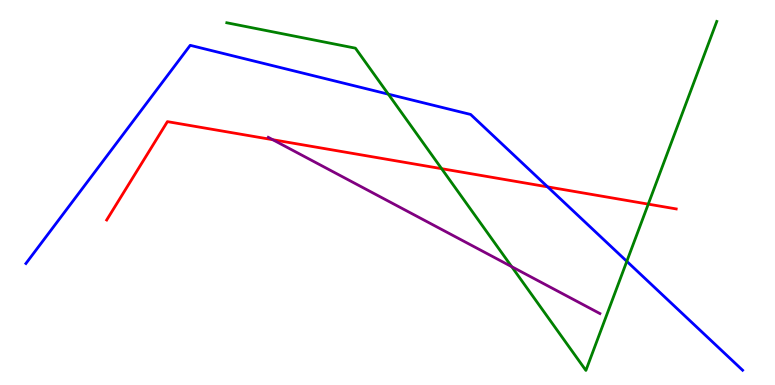[{'lines': ['blue', 'red'], 'intersections': [{'x': 7.07, 'y': 5.15}]}, {'lines': ['green', 'red'], 'intersections': [{'x': 5.7, 'y': 5.62}, {'x': 8.36, 'y': 4.7}]}, {'lines': ['purple', 'red'], 'intersections': [{'x': 3.52, 'y': 6.37}]}, {'lines': ['blue', 'green'], 'intersections': [{'x': 5.01, 'y': 7.55}, {'x': 8.09, 'y': 3.21}]}, {'lines': ['blue', 'purple'], 'intersections': []}, {'lines': ['green', 'purple'], 'intersections': [{'x': 6.6, 'y': 3.07}]}]